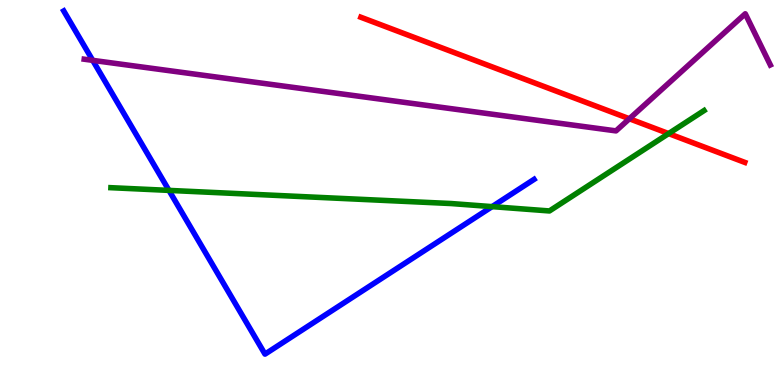[{'lines': ['blue', 'red'], 'intersections': []}, {'lines': ['green', 'red'], 'intersections': [{'x': 8.63, 'y': 6.53}]}, {'lines': ['purple', 'red'], 'intersections': [{'x': 8.12, 'y': 6.92}]}, {'lines': ['blue', 'green'], 'intersections': [{'x': 2.18, 'y': 5.05}, {'x': 6.35, 'y': 4.63}]}, {'lines': ['blue', 'purple'], 'intersections': [{'x': 1.2, 'y': 8.43}]}, {'lines': ['green', 'purple'], 'intersections': []}]